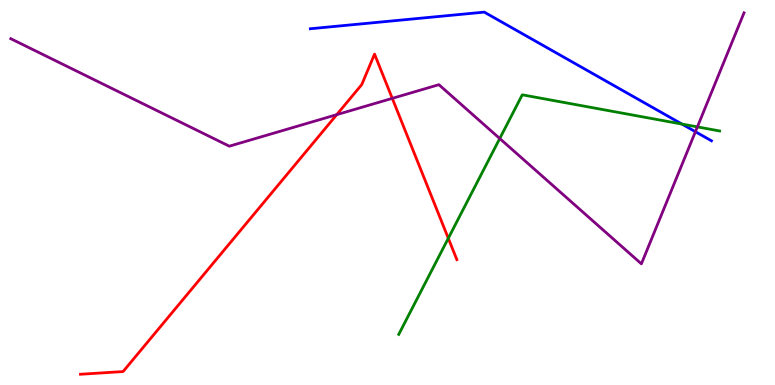[{'lines': ['blue', 'red'], 'intersections': []}, {'lines': ['green', 'red'], 'intersections': [{'x': 5.78, 'y': 3.81}]}, {'lines': ['purple', 'red'], 'intersections': [{'x': 4.35, 'y': 7.02}, {'x': 5.06, 'y': 7.45}]}, {'lines': ['blue', 'green'], 'intersections': [{'x': 8.8, 'y': 6.78}]}, {'lines': ['blue', 'purple'], 'intersections': [{'x': 8.97, 'y': 6.58}]}, {'lines': ['green', 'purple'], 'intersections': [{'x': 6.45, 'y': 6.4}, {'x': 9.0, 'y': 6.7}]}]